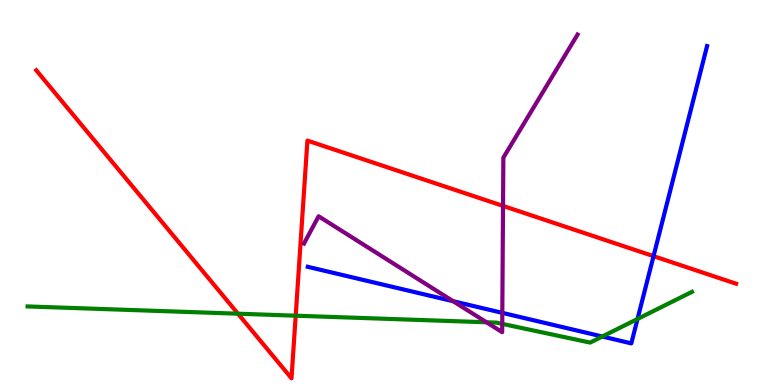[{'lines': ['blue', 'red'], 'intersections': [{'x': 8.43, 'y': 3.35}]}, {'lines': ['green', 'red'], 'intersections': [{'x': 3.07, 'y': 1.85}, {'x': 3.82, 'y': 1.8}]}, {'lines': ['purple', 'red'], 'intersections': [{'x': 6.49, 'y': 4.65}]}, {'lines': ['blue', 'green'], 'intersections': [{'x': 7.77, 'y': 1.26}, {'x': 8.23, 'y': 1.72}]}, {'lines': ['blue', 'purple'], 'intersections': [{'x': 5.85, 'y': 2.18}, {'x': 6.48, 'y': 1.87}]}, {'lines': ['green', 'purple'], 'intersections': [{'x': 6.28, 'y': 1.63}, {'x': 6.48, 'y': 1.59}]}]